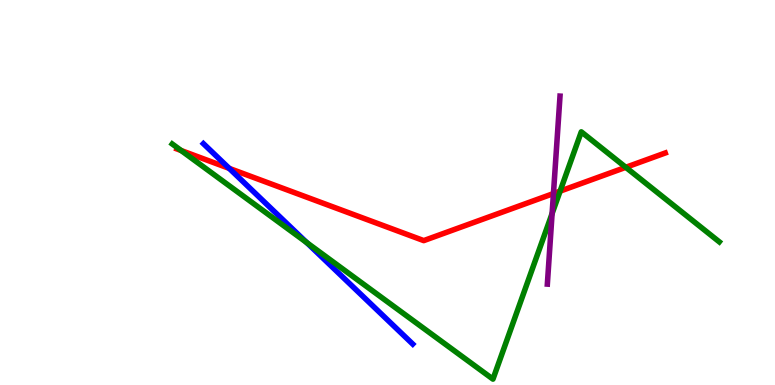[{'lines': ['blue', 'red'], 'intersections': [{'x': 2.96, 'y': 5.63}]}, {'lines': ['green', 'red'], 'intersections': [{'x': 2.34, 'y': 6.09}, {'x': 7.23, 'y': 5.04}, {'x': 8.07, 'y': 5.65}]}, {'lines': ['purple', 'red'], 'intersections': [{'x': 7.14, 'y': 4.97}]}, {'lines': ['blue', 'green'], 'intersections': [{'x': 3.96, 'y': 3.7}]}, {'lines': ['blue', 'purple'], 'intersections': []}, {'lines': ['green', 'purple'], 'intersections': [{'x': 7.12, 'y': 4.45}]}]